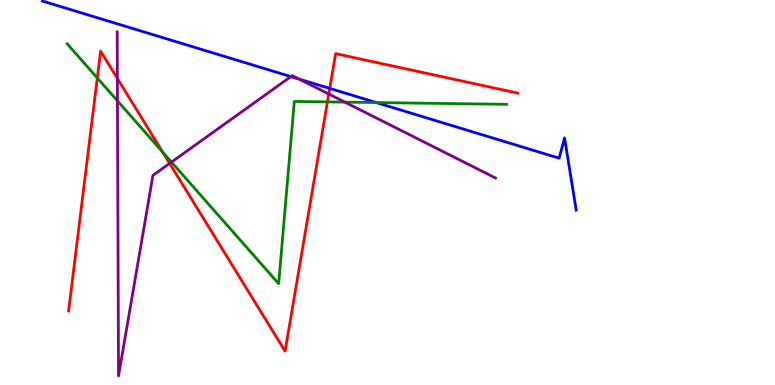[{'lines': ['blue', 'red'], 'intersections': [{'x': 4.25, 'y': 7.7}]}, {'lines': ['green', 'red'], 'intersections': [{'x': 1.26, 'y': 7.98}, {'x': 2.1, 'y': 6.05}, {'x': 4.22, 'y': 7.35}]}, {'lines': ['purple', 'red'], 'intersections': [{'x': 1.51, 'y': 7.96}, {'x': 2.19, 'y': 5.76}, {'x': 4.24, 'y': 7.56}]}, {'lines': ['blue', 'green'], 'intersections': [{'x': 4.85, 'y': 7.34}]}, {'lines': ['blue', 'purple'], 'intersections': [{'x': 3.75, 'y': 8.01}, {'x': 3.86, 'y': 7.94}]}, {'lines': ['green', 'purple'], 'intersections': [{'x': 1.52, 'y': 7.38}, {'x': 2.21, 'y': 5.79}, {'x': 4.45, 'y': 7.35}]}]